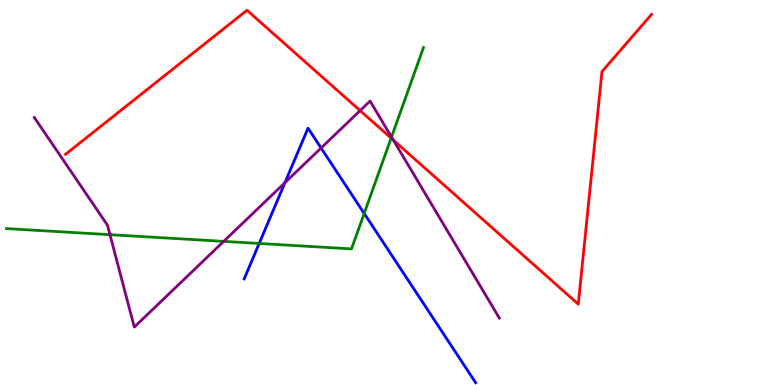[{'lines': ['blue', 'red'], 'intersections': []}, {'lines': ['green', 'red'], 'intersections': [{'x': 5.05, 'y': 6.41}]}, {'lines': ['purple', 'red'], 'intersections': [{'x': 4.65, 'y': 7.13}, {'x': 5.08, 'y': 6.36}]}, {'lines': ['blue', 'green'], 'intersections': [{'x': 3.34, 'y': 3.68}, {'x': 4.7, 'y': 4.46}]}, {'lines': ['blue', 'purple'], 'intersections': [{'x': 3.68, 'y': 5.26}, {'x': 4.14, 'y': 6.16}]}, {'lines': ['green', 'purple'], 'intersections': [{'x': 1.42, 'y': 3.9}, {'x': 2.89, 'y': 3.73}, {'x': 5.05, 'y': 6.44}]}]